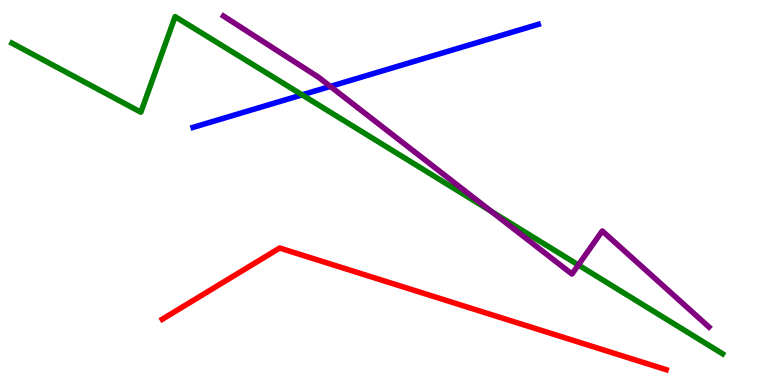[{'lines': ['blue', 'red'], 'intersections': []}, {'lines': ['green', 'red'], 'intersections': []}, {'lines': ['purple', 'red'], 'intersections': []}, {'lines': ['blue', 'green'], 'intersections': [{'x': 3.9, 'y': 7.54}]}, {'lines': ['blue', 'purple'], 'intersections': [{'x': 4.26, 'y': 7.76}]}, {'lines': ['green', 'purple'], 'intersections': [{'x': 6.34, 'y': 4.51}, {'x': 7.46, 'y': 3.12}]}]